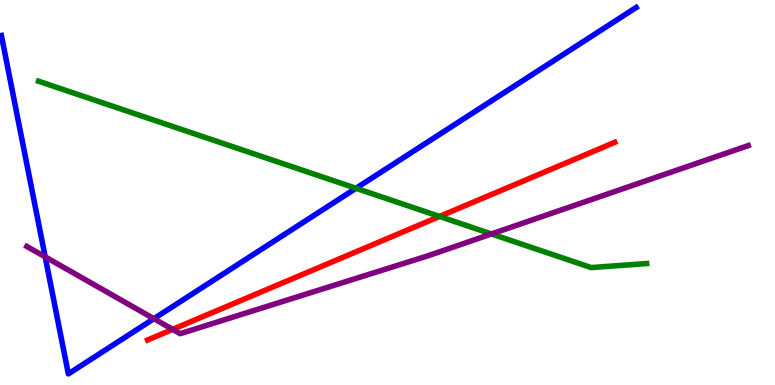[{'lines': ['blue', 'red'], 'intersections': []}, {'lines': ['green', 'red'], 'intersections': [{'x': 5.67, 'y': 4.38}]}, {'lines': ['purple', 'red'], 'intersections': [{'x': 2.23, 'y': 1.44}]}, {'lines': ['blue', 'green'], 'intersections': [{'x': 4.59, 'y': 5.11}]}, {'lines': ['blue', 'purple'], 'intersections': [{'x': 0.583, 'y': 3.33}, {'x': 1.99, 'y': 1.72}]}, {'lines': ['green', 'purple'], 'intersections': [{'x': 6.34, 'y': 3.92}]}]